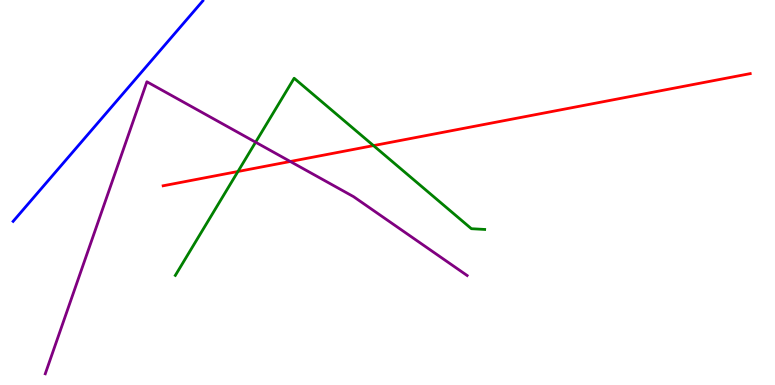[{'lines': ['blue', 'red'], 'intersections': []}, {'lines': ['green', 'red'], 'intersections': [{'x': 3.07, 'y': 5.55}, {'x': 4.82, 'y': 6.22}]}, {'lines': ['purple', 'red'], 'intersections': [{'x': 3.75, 'y': 5.81}]}, {'lines': ['blue', 'green'], 'intersections': []}, {'lines': ['blue', 'purple'], 'intersections': []}, {'lines': ['green', 'purple'], 'intersections': [{'x': 3.3, 'y': 6.31}]}]